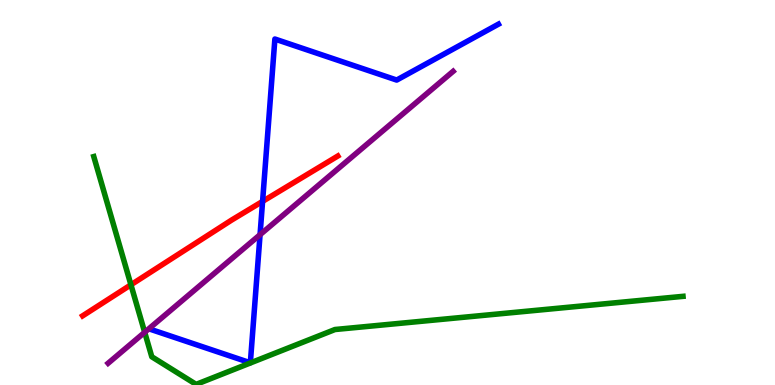[{'lines': ['blue', 'red'], 'intersections': [{'x': 3.39, 'y': 4.77}]}, {'lines': ['green', 'red'], 'intersections': [{'x': 1.69, 'y': 2.6}]}, {'lines': ['purple', 'red'], 'intersections': []}, {'lines': ['blue', 'green'], 'intersections': []}, {'lines': ['blue', 'purple'], 'intersections': [{'x': 3.36, 'y': 3.9}]}, {'lines': ['green', 'purple'], 'intersections': [{'x': 1.87, 'y': 1.37}]}]